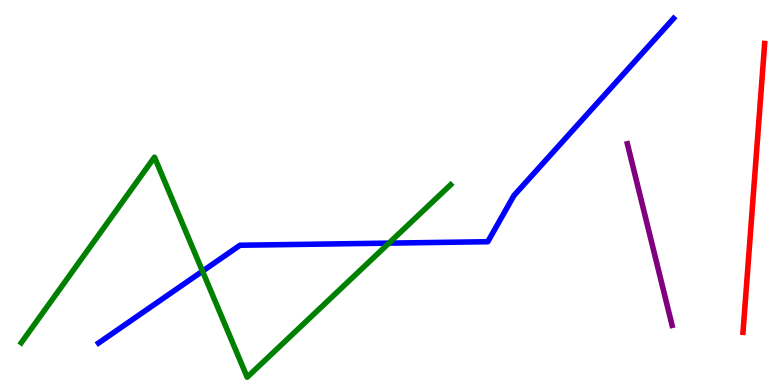[{'lines': ['blue', 'red'], 'intersections': []}, {'lines': ['green', 'red'], 'intersections': []}, {'lines': ['purple', 'red'], 'intersections': []}, {'lines': ['blue', 'green'], 'intersections': [{'x': 2.61, 'y': 2.96}, {'x': 5.02, 'y': 3.69}]}, {'lines': ['blue', 'purple'], 'intersections': []}, {'lines': ['green', 'purple'], 'intersections': []}]